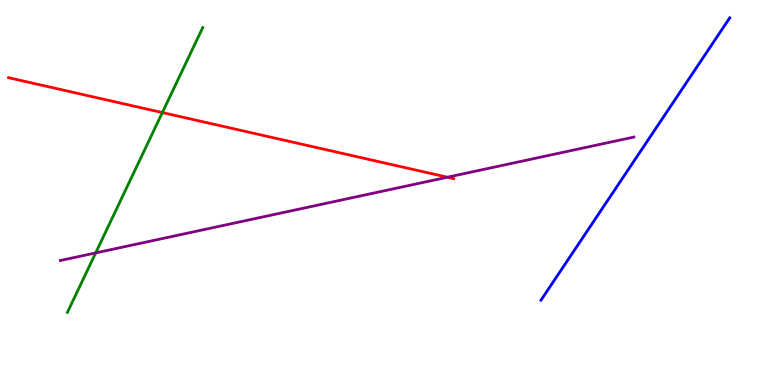[{'lines': ['blue', 'red'], 'intersections': []}, {'lines': ['green', 'red'], 'intersections': [{'x': 2.09, 'y': 7.08}]}, {'lines': ['purple', 'red'], 'intersections': [{'x': 5.77, 'y': 5.4}]}, {'lines': ['blue', 'green'], 'intersections': []}, {'lines': ['blue', 'purple'], 'intersections': []}, {'lines': ['green', 'purple'], 'intersections': [{'x': 1.23, 'y': 3.43}]}]